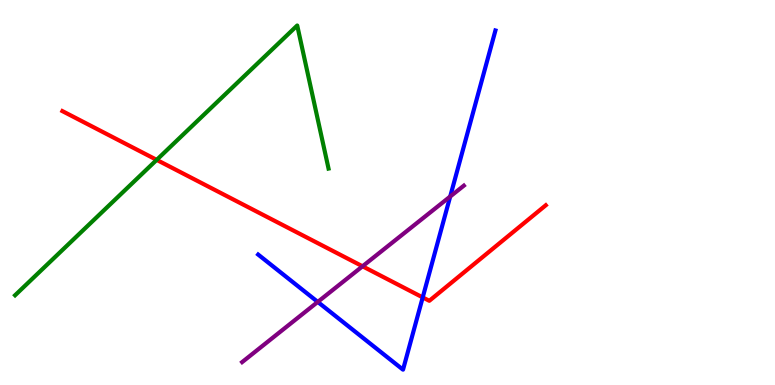[{'lines': ['blue', 'red'], 'intersections': [{'x': 5.45, 'y': 2.28}]}, {'lines': ['green', 'red'], 'intersections': [{'x': 2.02, 'y': 5.85}]}, {'lines': ['purple', 'red'], 'intersections': [{'x': 4.68, 'y': 3.08}]}, {'lines': ['blue', 'green'], 'intersections': []}, {'lines': ['blue', 'purple'], 'intersections': [{'x': 4.1, 'y': 2.16}, {'x': 5.81, 'y': 4.9}]}, {'lines': ['green', 'purple'], 'intersections': []}]